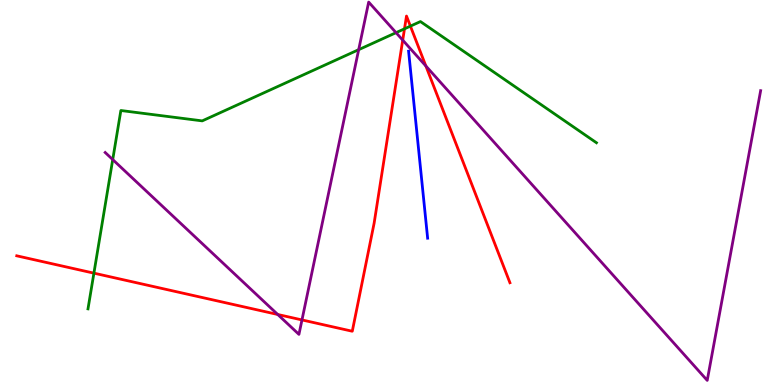[{'lines': ['blue', 'red'], 'intersections': []}, {'lines': ['green', 'red'], 'intersections': [{'x': 1.21, 'y': 2.91}, {'x': 5.22, 'y': 9.25}, {'x': 5.3, 'y': 9.32}]}, {'lines': ['purple', 'red'], 'intersections': [{'x': 3.58, 'y': 1.83}, {'x': 3.9, 'y': 1.69}, {'x': 5.2, 'y': 8.96}, {'x': 5.5, 'y': 8.29}]}, {'lines': ['blue', 'green'], 'intersections': []}, {'lines': ['blue', 'purple'], 'intersections': []}, {'lines': ['green', 'purple'], 'intersections': [{'x': 1.45, 'y': 5.86}, {'x': 4.63, 'y': 8.71}, {'x': 5.11, 'y': 9.15}]}]